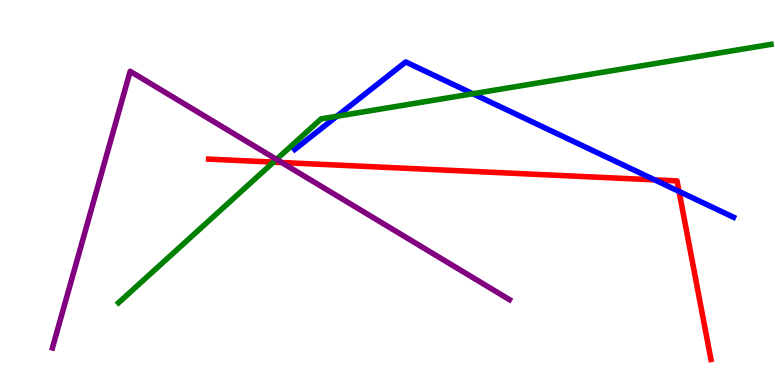[{'lines': ['blue', 'red'], 'intersections': [{'x': 8.45, 'y': 5.33}, {'x': 8.76, 'y': 5.03}]}, {'lines': ['green', 'red'], 'intersections': [{'x': 3.53, 'y': 5.79}]}, {'lines': ['purple', 'red'], 'intersections': [{'x': 3.63, 'y': 5.78}]}, {'lines': ['blue', 'green'], 'intersections': [{'x': 4.35, 'y': 6.98}, {'x': 6.1, 'y': 7.57}]}, {'lines': ['blue', 'purple'], 'intersections': []}, {'lines': ['green', 'purple'], 'intersections': [{'x': 3.57, 'y': 5.86}]}]